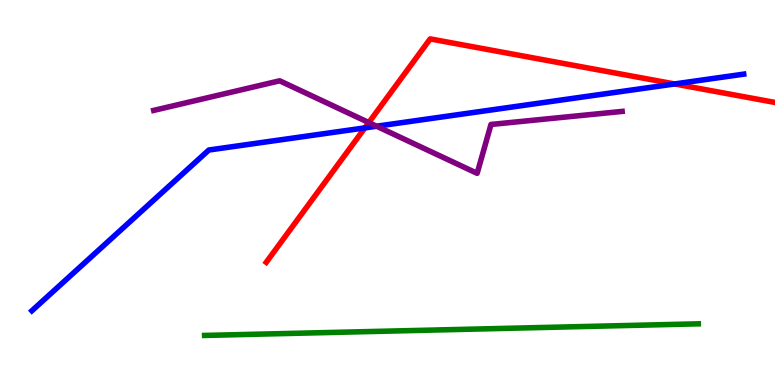[{'lines': ['blue', 'red'], 'intersections': [{'x': 4.71, 'y': 6.68}, {'x': 8.7, 'y': 7.82}]}, {'lines': ['green', 'red'], 'intersections': []}, {'lines': ['purple', 'red'], 'intersections': [{'x': 4.76, 'y': 6.82}]}, {'lines': ['blue', 'green'], 'intersections': []}, {'lines': ['blue', 'purple'], 'intersections': [{'x': 4.86, 'y': 6.72}]}, {'lines': ['green', 'purple'], 'intersections': []}]